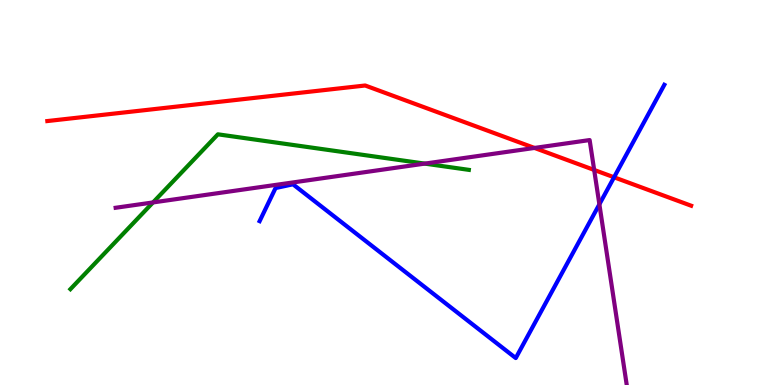[{'lines': ['blue', 'red'], 'intersections': [{'x': 7.92, 'y': 5.4}]}, {'lines': ['green', 'red'], 'intersections': []}, {'lines': ['purple', 'red'], 'intersections': [{'x': 6.9, 'y': 6.16}, {'x': 7.67, 'y': 5.59}]}, {'lines': ['blue', 'green'], 'intersections': []}, {'lines': ['blue', 'purple'], 'intersections': [{'x': 7.73, 'y': 4.69}]}, {'lines': ['green', 'purple'], 'intersections': [{'x': 1.97, 'y': 4.74}, {'x': 5.48, 'y': 5.75}]}]